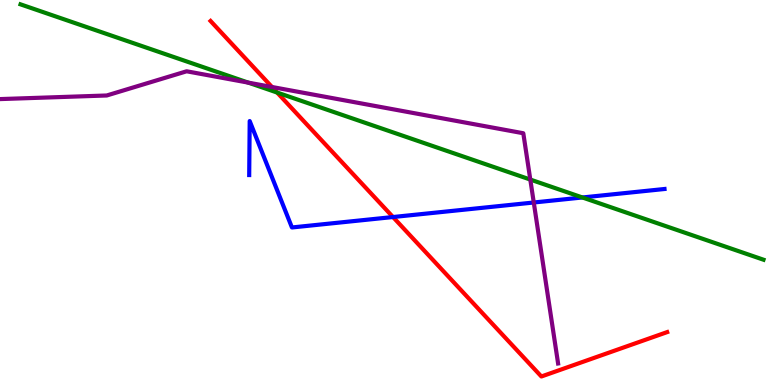[{'lines': ['blue', 'red'], 'intersections': [{'x': 5.07, 'y': 4.36}]}, {'lines': ['green', 'red'], 'intersections': [{'x': 3.58, 'y': 7.6}]}, {'lines': ['purple', 'red'], 'intersections': [{'x': 3.51, 'y': 7.74}]}, {'lines': ['blue', 'green'], 'intersections': [{'x': 7.51, 'y': 4.87}]}, {'lines': ['blue', 'purple'], 'intersections': [{'x': 6.89, 'y': 4.74}]}, {'lines': ['green', 'purple'], 'intersections': [{'x': 3.2, 'y': 7.85}, {'x': 6.84, 'y': 5.34}]}]